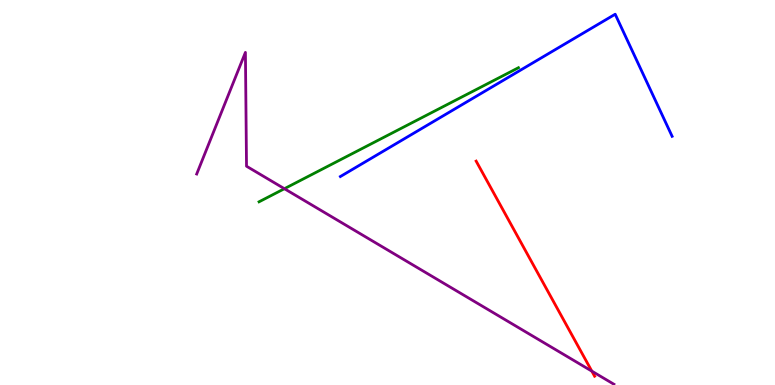[{'lines': ['blue', 'red'], 'intersections': []}, {'lines': ['green', 'red'], 'intersections': []}, {'lines': ['purple', 'red'], 'intersections': [{'x': 7.64, 'y': 0.36}]}, {'lines': ['blue', 'green'], 'intersections': []}, {'lines': ['blue', 'purple'], 'intersections': []}, {'lines': ['green', 'purple'], 'intersections': [{'x': 3.67, 'y': 5.1}]}]